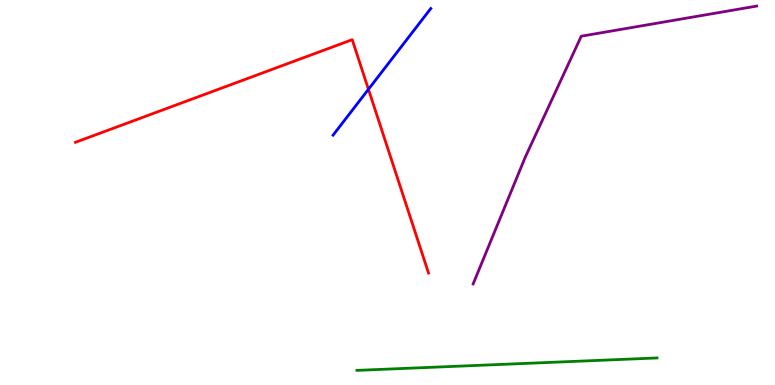[{'lines': ['blue', 'red'], 'intersections': [{'x': 4.75, 'y': 7.68}]}, {'lines': ['green', 'red'], 'intersections': []}, {'lines': ['purple', 'red'], 'intersections': []}, {'lines': ['blue', 'green'], 'intersections': []}, {'lines': ['blue', 'purple'], 'intersections': []}, {'lines': ['green', 'purple'], 'intersections': []}]